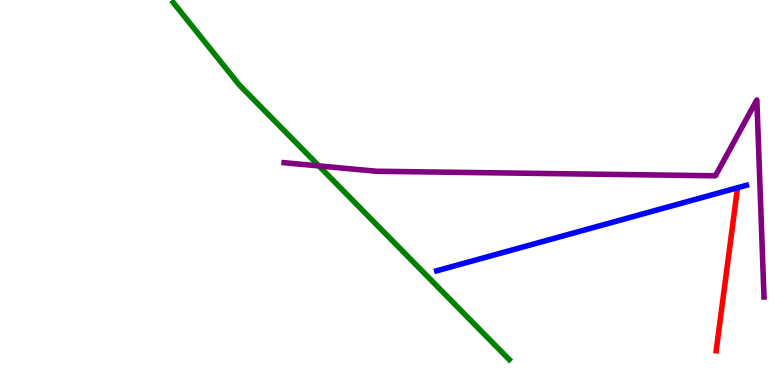[{'lines': ['blue', 'red'], 'intersections': []}, {'lines': ['green', 'red'], 'intersections': []}, {'lines': ['purple', 'red'], 'intersections': []}, {'lines': ['blue', 'green'], 'intersections': []}, {'lines': ['blue', 'purple'], 'intersections': []}, {'lines': ['green', 'purple'], 'intersections': [{'x': 4.11, 'y': 5.69}]}]